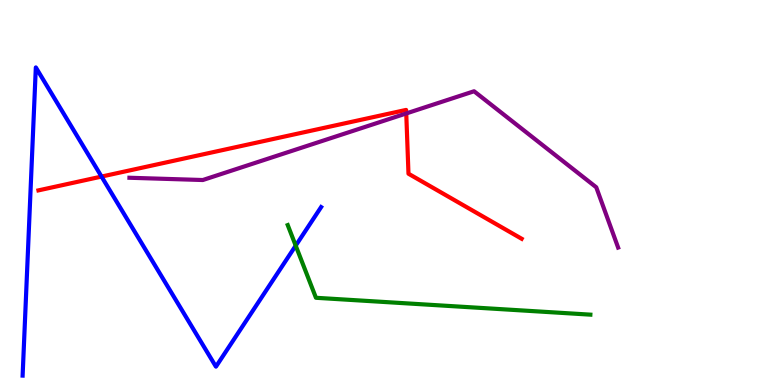[{'lines': ['blue', 'red'], 'intersections': [{'x': 1.31, 'y': 5.41}]}, {'lines': ['green', 'red'], 'intersections': []}, {'lines': ['purple', 'red'], 'intersections': [{'x': 5.24, 'y': 7.05}]}, {'lines': ['blue', 'green'], 'intersections': [{'x': 3.82, 'y': 3.62}]}, {'lines': ['blue', 'purple'], 'intersections': []}, {'lines': ['green', 'purple'], 'intersections': []}]